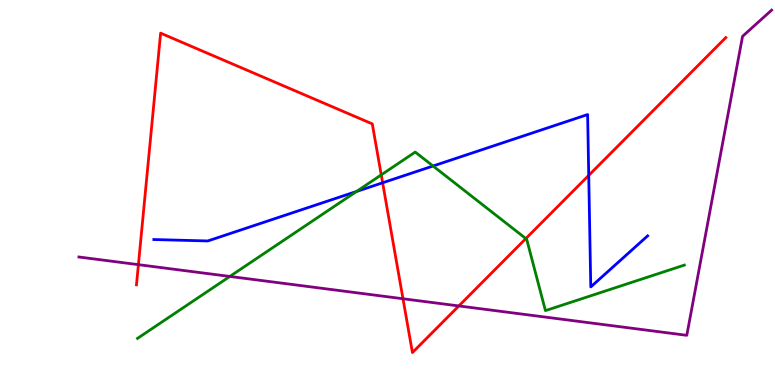[{'lines': ['blue', 'red'], 'intersections': [{'x': 4.94, 'y': 5.25}, {'x': 7.6, 'y': 5.44}]}, {'lines': ['green', 'red'], 'intersections': [{'x': 4.92, 'y': 5.46}, {'x': 6.79, 'y': 3.8}]}, {'lines': ['purple', 'red'], 'intersections': [{'x': 1.79, 'y': 3.13}, {'x': 5.2, 'y': 2.24}, {'x': 5.92, 'y': 2.05}]}, {'lines': ['blue', 'green'], 'intersections': [{'x': 4.6, 'y': 5.03}, {'x': 5.59, 'y': 5.69}]}, {'lines': ['blue', 'purple'], 'intersections': []}, {'lines': ['green', 'purple'], 'intersections': [{'x': 2.97, 'y': 2.82}]}]